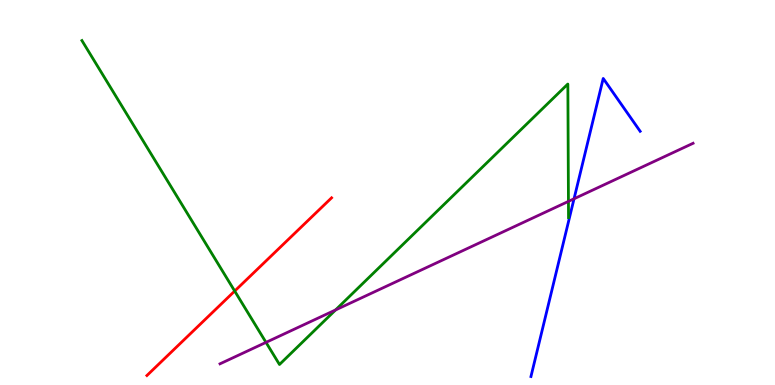[{'lines': ['blue', 'red'], 'intersections': []}, {'lines': ['green', 'red'], 'intersections': [{'x': 3.03, 'y': 2.44}]}, {'lines': ['purple', 'red'], 'intersections': []}, {'lines': ['blue', 'green'], 'intersections': []}, {'lines': ['blue', 'purple'], 'intersections': [{'x': 7.41, 'y': 4.84}]}, {'lines': ['green', 'purple'], 'intersections': [{'x': 3.43, 'y': 1.11}, {'x': 4.33, 'y': 1.95}, {'x': 7.33, 'y': 4.77}]}]